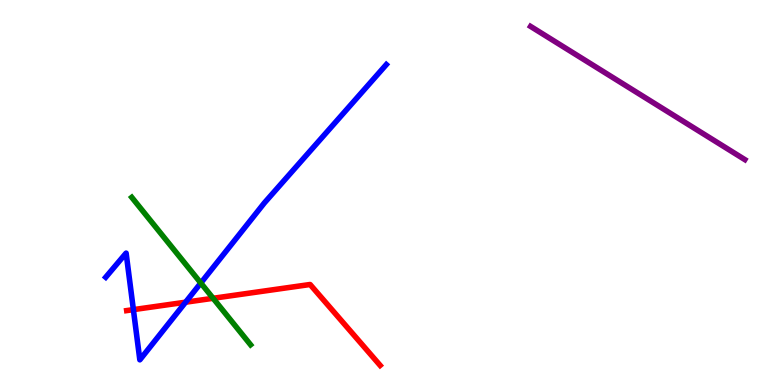[{'lines': ['blue', 'red'], 'intersections': [{'x': 1.72, 'y': 1.96}, {'x': 2.39, 'y': 2.15}]}, {'lines': ['green', 'red'], 'intersections': [{'x': 2.75, 'y': 2.25}]}, {'lines': ['purple', 'red'], 'intersections': []}, {'lines': ['blue', 'green'], 'intersections': [{'x': 2.59, 'y': 2.65}]}, {'lines': ['blue', 'purple'], 'intersections': []}, {'lines': ['green', 'purple'], 'intersections': []}]